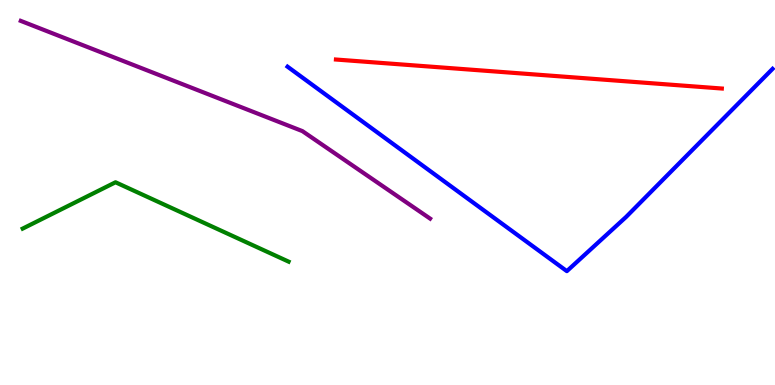[{'lines': ['blue', 'red'], 'intersections': []}, {'lines': ['green', 'red'], 'intersections': []}, {'lines': ['purple', 'red'], 'intersections': []}, {'lines': ['blue', 'green'], 'intersections': []}, {'lines': ['blue', 'purple'], 'intersections': []}, {'lines': ['green', 'purple'], 'intersections': []}]